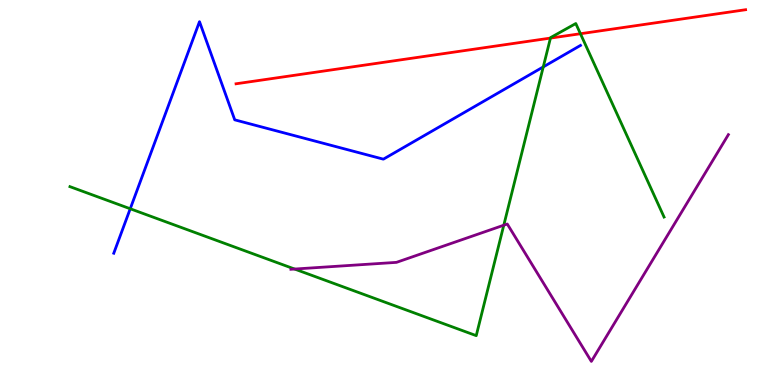[{'lines': ['blue', 'red'], 'intersections': []}, {'lines': ['green', 'red'], 'intersections': [{'x': 7.1, 'y': 9.01}, {'x': 7.49, 'y': 9.12}]}, {'lines': ['purple', 'red'], 'intersections': []}, {'lines': ['blue', 'green'], 'intersections': [{'x': 1.68, 'y': 4.58}, {'x': 7.01, 'y': 8.26}]}, {'lines': ['blue', 'purple'], 'intersections': []}, {'lines': ['green', 'purple'], 'intersections': [{'x': 3.8, 'y': 3.01}, {'x': 6.5, 'y': 4.15}]}]